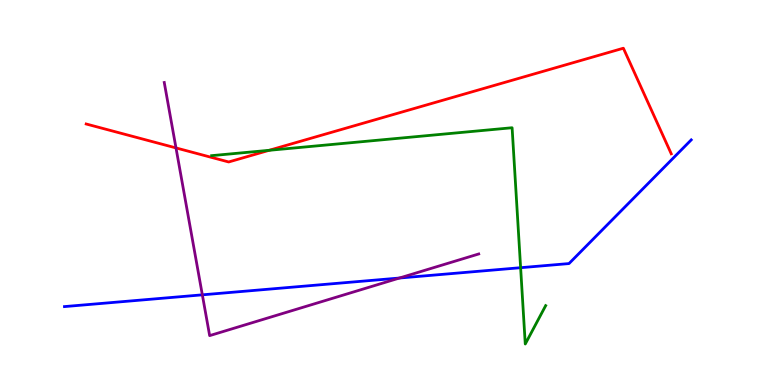[{'lines': ['blue', 'red'], 'intersections': []}, {'lines': ['green', 'red'], 'intersections': [{'x': 3.47, 'y': 6.1}]}, {'lines': ['purple', 'red'], 'intersections': [{'x': 2.27, 'y': 6.16}]}, {'lines': ['blue', 'green'], 'intersections': [{'x': 6.72, 'y': 3.05}]}, {'lines': ['blue', 'purple'], 'intersections': [{'x': 2.61, 'y': 2.34}, {'x': 5.15, 'y': 2.78}]}, {'lines': ['green', 'purple'], 'intersections': []}]